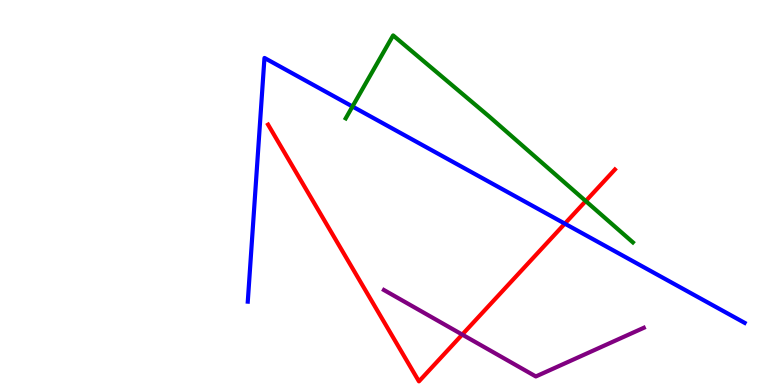[{'lines': ['blue', 'red'], 'intersections': [{'x': 7.29, 'y': 4.19}]}, {'lines': ['green', 'red'], 'intersections': [{'x': 7.56, 'y': 4.78}]}, {'lines': ['purple', 'red'], 'intersections': [{'x': 5.96, 'y': 1.31}]}, {'lines': ['blue', 'green'], 'intersections': [{'x': 4.55, 'y': 7.23}]}, {'lines': ['blue', 'purple'], 'intersections': []}, {'lines': ['green', 'purple'], 'intersections': []}]